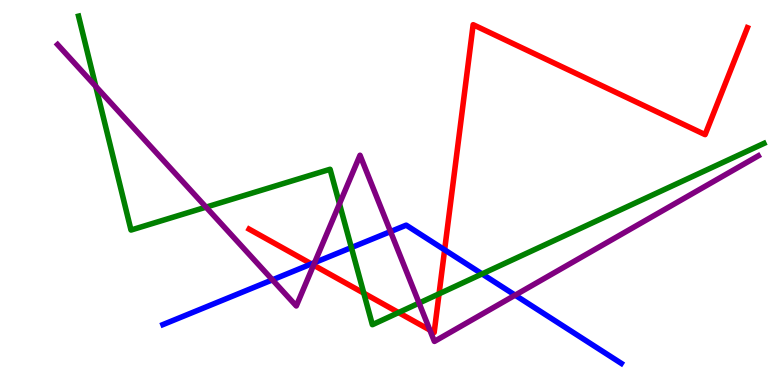[{'lines': ['blue', 'red'], 'intersections': [{'x': 4.02, 'y': 3.15}, {'x': 5.74, 'y': 3.51}]}, {'lines': ['green', 'red'], 'intersections': [{'x': 4.69, 'y': 2.39}, {'x': 5.14, 'y': 1.88}, {'x': 5.67, 'y': 2.37}]}, {'lines': ['purple', 'red'], 'intersections': [{'x': 4.05, 'y': 3.11}, {'x': 5.55, 'y': 1.43}]}, {'lines': ['blue', 'green'], 'intersections': [{'x': 4.53, 'y': 3.57}, {'x': 6.22, 'y': 2.89}]}, {'lines': ['blue', 'purple'], 'intersections': [{'x': 3.52, 'y': 2.73}, {'x': 4.06, 'y': 3.18}, {'x': 5.04, 'y': 3.99}, {'x': 6.65, 'y': 2.33}]}, {'lines': ['green', 'purple'], 'intersections': [{'x': 1.24, 'y': 7.76}, {'x': 2.66, 'y': 4.62}, {'x': 4.38, 'y': 4.71}, {'x': 5.41, 'y': 2.13}]}]